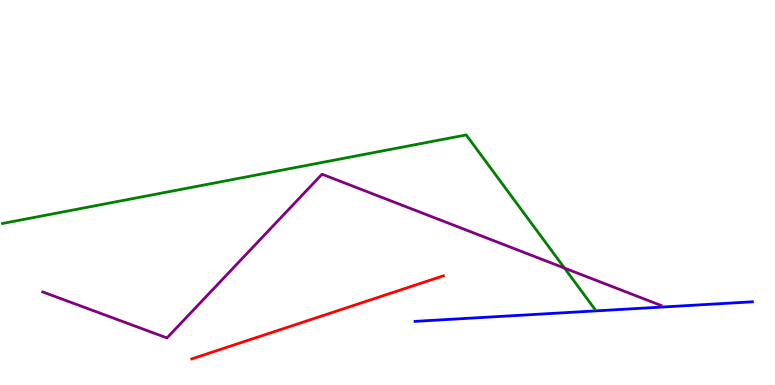[{'lines': ['blue', 'red'], 'intersections': []}, {'lines': ['green', 'red'], 'intersections': []}, {'lines': ['purple', 'red'], 'intersections': []}, {'lines': ['blue', 'green'], 'intersections': []}, {'lines': ['blue', 'purple'], 'intersections': []}, {'lines': ['green', 'purple'], 'intersections': [{'x': 7.28, 'y': 3.04}]}]